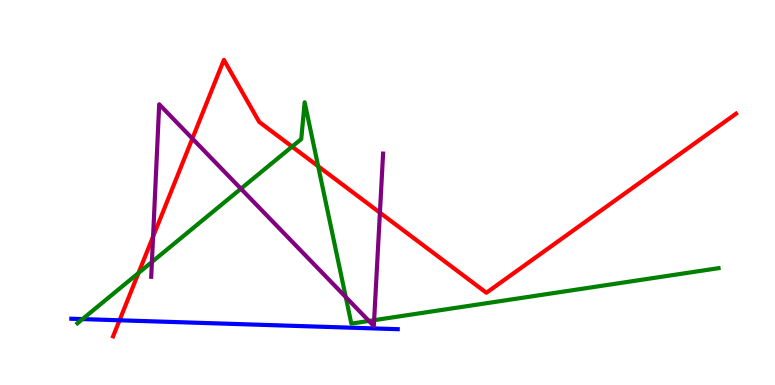[{'lines': ['blue', 'red'], 'intersections': [{'x': 1.54, 'y': 1.68}]}, {'lines': ['green', 'red'], 'intersections': [{'x': 1.79, 'y': 2.91}, {'x': 3.77, 'y': 6.19}, {'x': 4.11, 'y': 5.68}]}, {'lines': ['purple', 'red'], 'intersections': [{'x': 1.98, 'y': 3.85}, {'x': 2.48, 'y': 6.4}, {'x': 4.9, 'y': 4.48}]}, {'lines': ['blue', 'green'], 'intersections': [{'x': 1.06, 'y': 1.71}]}, {'lines': ['blue', 'purple'], 'intersections': []}, {'lines': ['green', 'purple'], 'intersections': [{'x': 1.96, 'y': 3.2}, {'x': 3.11, 'y': 5.1}, {'x': 4.46, 'y': 2.28}, {'x': 4.76, 'y': 1.66}, {'x': 4.83, 'y': 1.68}]}]